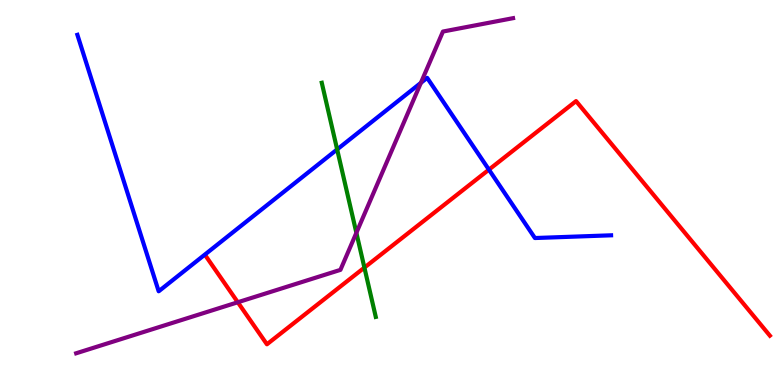[{'lines': ['blue', 'red'], 'intersections': [{'x': 6.31, 'y': 5.59}]}, {'lines': ['green', 'red'], 'intersections': [{'x': 4.7, 'y': 3.05}]}, {'lines': ['purple', 'red'], 'intersections': [{'x': 3.07, 'y': 2.15}]}, {'lines': ['blue', 'green'], 'intersections': [{'x': 4.35, 'y': 6.12}]}, {'lines': ['blue', 'purple'], 'intersections': [{'x': 5.43, 'y': 7.85}]}, {'lines': ['green', 'purple'], 'intersections': [{'x': 4.6, 'y': 3.95}]}]